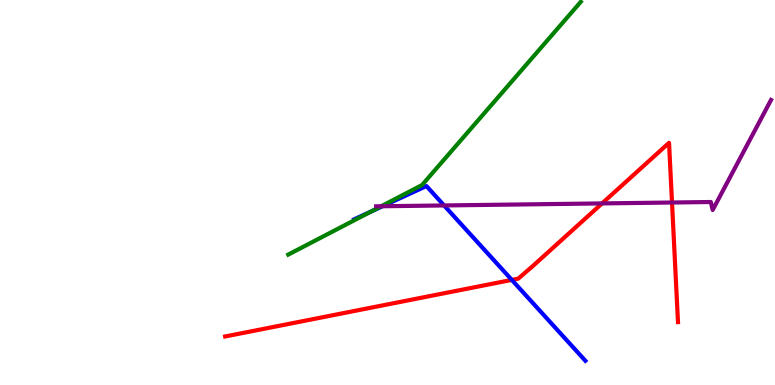[{'lines': ['blue', 'red'], 'intersections': [{'x': 6.6, 'y': 2.73}]}, {'lines': ['green', 'red'], 'intersections': []}, {'lines': ['purple', 'red'], 'intersections': [{'x': 7.77, 'y': 4.72}, {'x': 8.67, 'y': 4.74}]}, {'lines': ['blue', 'green'], 'intersections': [{'x': 4.79, 'y': 4.51}]}, {'lines': ['blue', 'purple'], 'intersections': [{'x': 4.94, 'y': 4.64}, {'x': 5.73, 'y': 4.66}]}, {'lines': ['green', 'purple'], 'intersections': [{'x': 4.92, 'y': 4.64}]}]